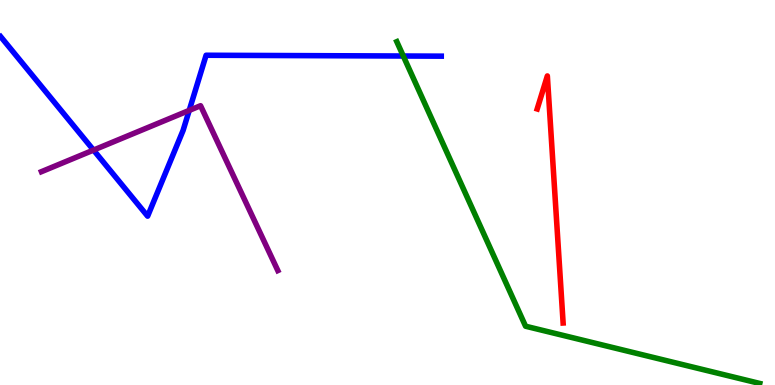[{'lines': ['blue', 'red'], 'intersections': []}, {'lines': ['green', 'red'], 'intersections': []}, {'lines': ['purple', 'red'], 'intersections': []}, {'lines': ['blue', 'green'], 'intersections': [{'x': 5.2, 'y': 8.55}]}, {'lines': ['blue', 'purple'], 'intersections': [{'x': 1.21, 'y': 6.1}, {'x': 2.44, 'y': 7.13}]}, {'lines': ['green', 'purple'], 'intersections': []}]